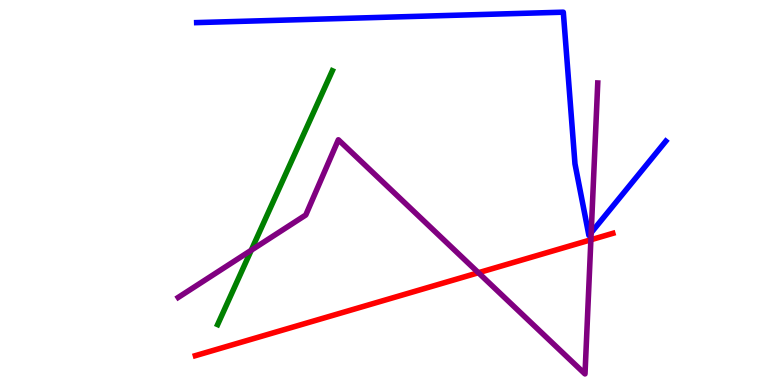[{'lines': ['blue', 'red'], 'intersections': []}, {'lines': ['green', 'red'], 'intersections': []}, {'lines': ['purple', 'red'], 'intersections': [{'x': 6.17, 'y': 2.92}, {'x': 7.62, 'y': 3.77}]}, {'lines': ['blue', 'green'], 'intersections': []}, {'lines': ['blue', 'purple'], 'intersections': [{'x': 7.63, 'y': 3.96}]}, {'lines': ['green', 'purple'], 'intersections': [{'x': 3.24, 'y': 3.5}]}]